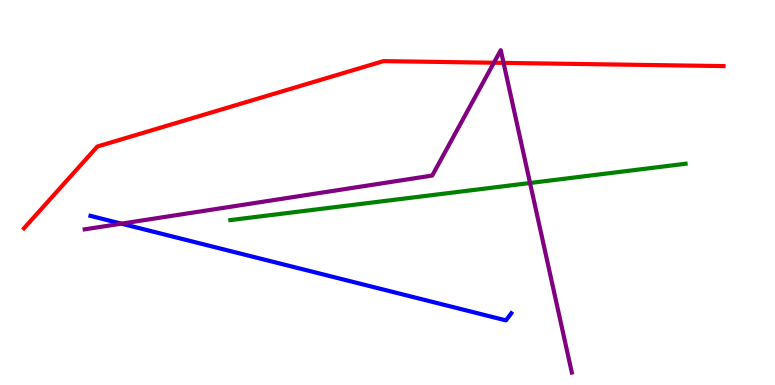[{'lines': ['blue', 'red'], 'intersections': []}, {'lines': ['green', 'red'], 'intersections': []}, {'lines': ['purple', 'red'], 'intersections': [{'x': 6.37, 'y': 8.37}, {'x': 6.5, 'y': 8.37}]}, {'lines': ['blue', 'green'], 'intersections': []}, {'lines': ['blue', 'purple'], 'intersections': [{'x': 1.57, 'y': 4.19}]}, {'lines': ['green', 'purple'], 'intersections': [{'x': 6.84, 'y': 5.25}]}]